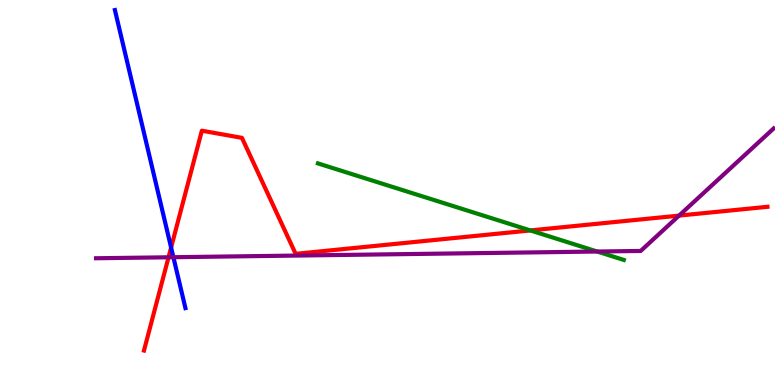[{'lines': ['blue', 'red'], 'intersections': [{'x': 2.21, 'y': 3.57}]}, {'lines': ['green', 'red'], 'intersections': [{'x': 6.84, 'y': 4.01}]}, {'lines': ['purple', 'red'], 'intersections': [{'x': 2.17, 'y': 3.32}, {'x': 8.76, 'y': 4.4}]}, {'lines': ['blue', 'green'], 'intersections': []}, {'lines': ['blue', 'purple'], 'intersections': [{'x': 2.24, 'y': 3.32}]}, {'lines': ['green', 'purple'], 'intersections': [{'x': 7.71, 'y': 3.47}]}]